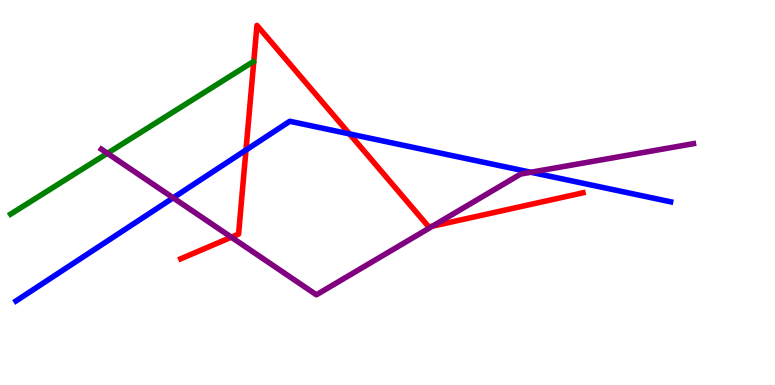[{'lines': ['blue', 'red'], 'intersections': [{'x': 3.17, 'y': 6.1}, {'x': 4.51, 'y': 6.52}]}, {'lines': ['green', 'red'], 'intersections': []}, {'lines': ['purple', 'red'], 'intersections': [{'x': 2.98, 'y': 3.84}, {'x': 5.58, 'y': 4.13}]}, {'lines': ['blue', 'green'], 'intersections': []}, {'lines': ['blue', 'purple'], 'intersections': [{'x': 2.23, 'y': 4.86}, {'x': 6.85, 'y': 5.53}]}, {'lines': ['green', 'purple'], 'intersections': [{'x': 1.39, 'y': 6.02}]}]